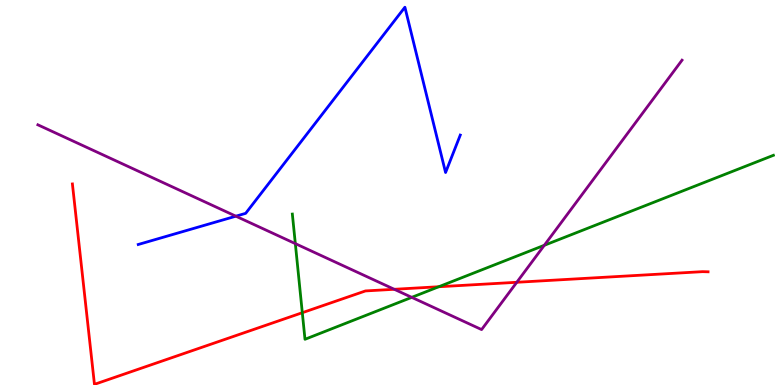[{'lines': ['blue', 'red'], 'intersections': []}, {'lines': ['green', 'red'], 'intersections': [{'x': 3.9, 'y': 1.88}, {'x': 5.66, 'y': 2.55}]}, {'lines': ['purple', 'red'], 'intersections': [{'x': 5.09, 'y': 2.49}, {'x': 6.67, 'y': 2.67}]}, {'lines': ['blue', 'green'], 'intersections': []}, {'lines': ['blue', 'purple'], 'intersections': [{'x': 3.04, 'y': 4.38}]}, {'lines': ['green', 'purple'], 'intersections': [{'x': 3.81, 'y': 3.67}, {'x': 5.31, 'y': 2.28}, {'x': 7.02, 'y': 3.63}]}]